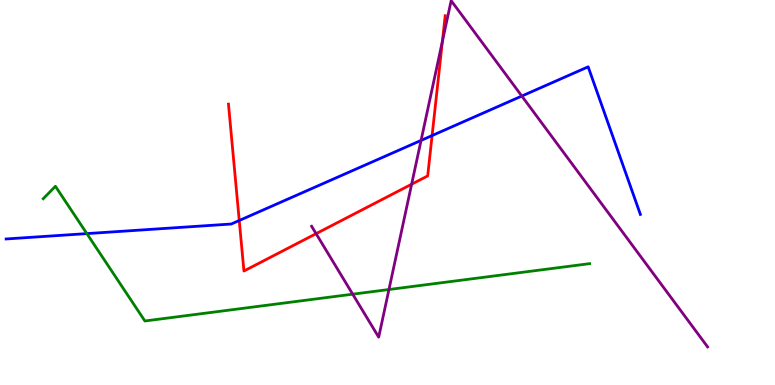[{'lines': ['blue', 'red'], 'intersections': [{'x': 3.09, 'y': 4.27}, {'x': 5.58, 'y': 6.48}]}, {'lines': ['green', 'red'], 'intersections': []}, {'lines': ['purple', 'red'], 'intersections': [{'x': 4.08, 'y': 3.93}, {'x': 5.31, 'y': 5.21}, {'x': 5.71, 'y': 8.93}]}, {'lines': ['blue', 'green'], 'intersections': [{'x': 1.12, 'y': 3.93}]}, {'lines': ['blue', 'purple'], 'intersections': [{'x': 5.43, 'y': 6.35}, {'x': 6.73, 'y': 7.51}]}, {'lines': ['green', 'purple'], 'intersections': [{'x': 4.55, 'y': 2.36}, {'x': 5.02, 'y': 2.48}]}]